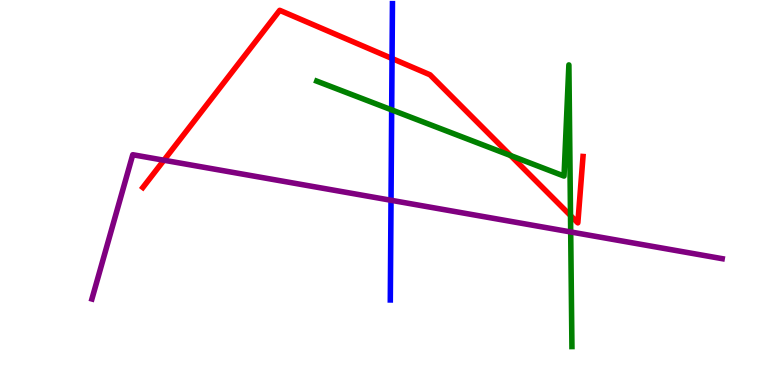[{'lines': ['blue', 'red'], 'intersections': [{'x': 5.06, 'y': 8.48}]}, {'lines': ['green', 'red'], 'intersections': [{'x': 6.59, 'y': 5.96}, {'x': 7.36, 'y': 4.4}]}, {'lines': ['purple', 'red'], 'intersections': [{'x': 2.12, 'y': 5.84}]}, {'lines': ['blue', 'green'], 'intersections': [{'x': 5.05, 'y': 7.15}]}, {'lines': ['blue', 'purple'], 'intersections': [{'x': 5.05, 'y': 4.8}]}, {'lines': ['green', 'purple'], 'intersections': [{'x': 7.36, 'y': 3.98}]}]